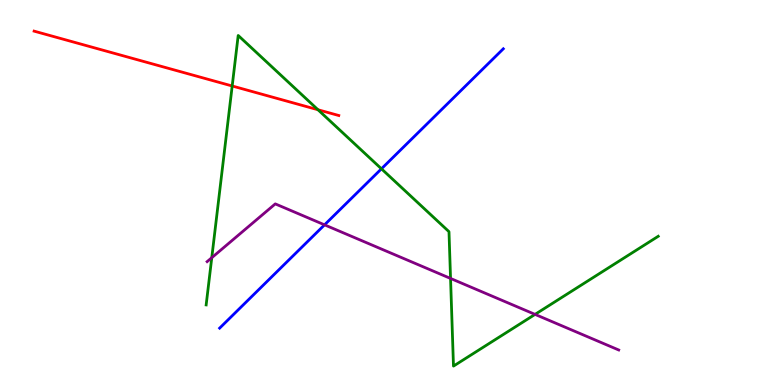[{'lines': ['blue', 'red'], 'intersections': []}, {'lines': ['green', 'red'], 'intersections': [{'x': 3.0, 'y': 7.77}, {'x': 4.1, 'y': 7.15}]}, {'lines': ['purple', 'red'], 'intersections': []}, {'lines': ['blue', 'green'], 'intersections': [{'x': 4.92, 'y': 5.62}]}, {'lines': ['blue', 'purple'], 'intersections': [{'x': 4.19, 'y': 4.16}]}, {'lines': ['green', 'purple'], 'intersections': [{'x': 2.73, 'y': 3.31}, {'x': 5.81, 'y': 2.77}, {'x': 6.9, 'y': 1.83}]}]